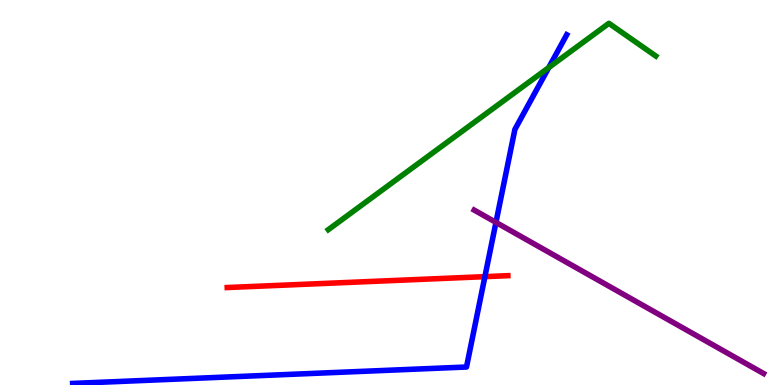[{'lines': ['blue', 'red'], 'intersections': [{'x': 6.26, 'y': 2.81}]}, {'lines': ['green', 'red'], 'intersections': []}, {'lines': ['purple', 'red'], 'intersections': []}, {'lines': ['blue', 'green'], 'intersections': [{'x': 7.08, 'y': 8.25}]}, {'lines': ['blue', 'purple'], 'intersections': [{'x': 6.4, 'y': 4.22}]}, {'lines': ['green', 'purple'], 'intersections': []}]